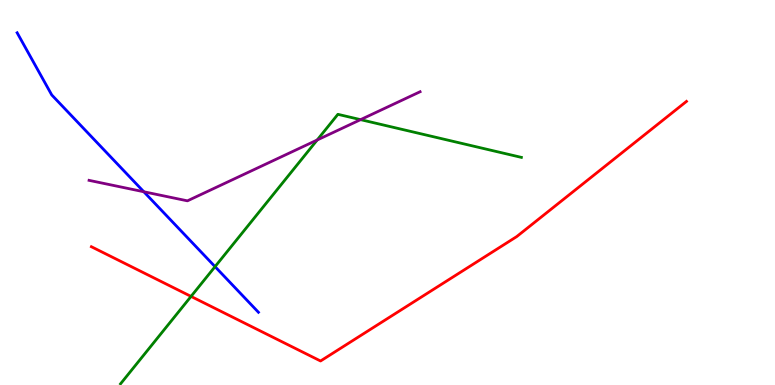[{'lines': ['blue', 'red'], 'intersections': []}, {'lines': ['green', 'red'], 'intersections': [{'x': 2.47, 'y': 2.3}]}, {'lines': ['purple', 'red'], 'intersections': []}, {'lines': ['blue', 'green'], 'intersections': [{'x': 2.77, 'y': 3.07}]}, {'lines': ['blue', 'purple'], 'intersections': [{'x': 1.86, 'y': 5.02}]}, {'lines': ['green', 'purple'], 'intersections': [{'x': 4.09, 'y': 6.36}, {'x': 4.65, 'y': 6.89}]}]